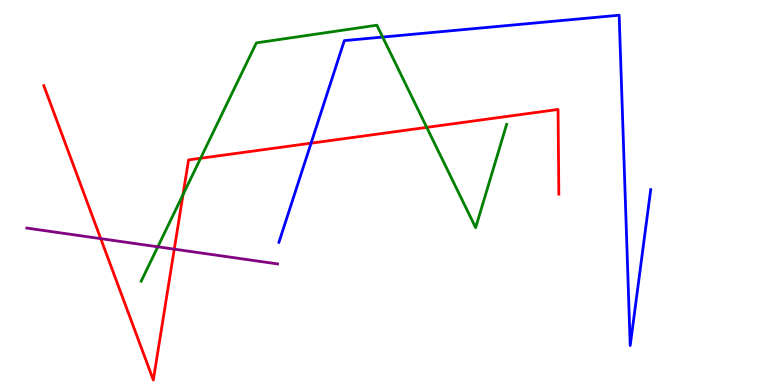[{'lines': ['blue', 'red'], 'intersections': [{'x': 4.01, 'y': 6.28}]}, {'lines': ['green', 'red'], 'intersections': [{'x': 2.36, 'y': 4.94}, {'x': 2.59, 'y': 5.89}, {'x': 5.51, 'y': 6.69}]}, {'lines': ['purple', 'red'], 'intersections': [{'x': 1.3, 'y': 3.8}, {'x': 2.25, 'y': 3.53}]}, {'lines': ['blue', 'green'], 'intersections': [{'x': 4.94, 'y': 9.04}]}, {'lines': ['blue', 'purple'], 'intersections': []}, {'lines': ['green', 'purple'], 'intersections': [{'x': 2.04, 'y': 3.59}]}]